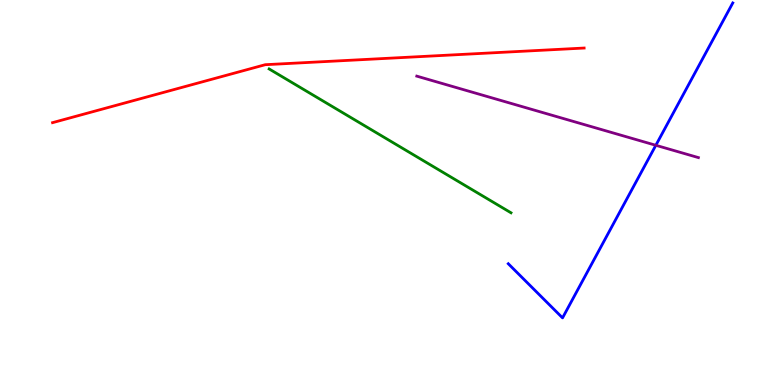[{'lines': ['blue', 'red'], 'intersections': []}, {'lines': ['green', 'red'], 'intersections': []}, {'lines': ['purple', 'red'], 'intersections': []}, {'lines': ['blue', 'green'], 'intersections': []}, {'lines': ['blue', 'purple'], 'intersections': [{'x': 8.46, 'y': 6.23}]}, {'lines': ['green', 'purple'], 'intersections': []}]